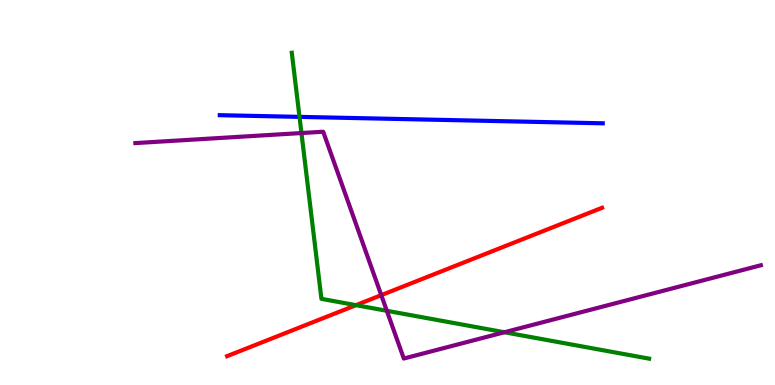[{'lines': ['blue', 'red'], 'intersections': []}, {'lines': ['green', 'red'], 'intersections': [{'x': 4.59, 'y': 2.07}]}, {'lines': ['purple', 'red'], 'intersections': [{'x': 4.92, 'y': 2.33}]}, {'lines': ['blue', 'green'], 'intersections': [{'x': 3.86, 'y': 6.96}]}, {'lines': ['blue', 'purple'], 'intersections': []}, {'lines': ['green', 'purple'], 'intersections': [{'x': 3.89, 'y': 6.54}, {'x': 4.99, 'y': 1.93}, {'x': 6.51, 'y': 1.37}]}]